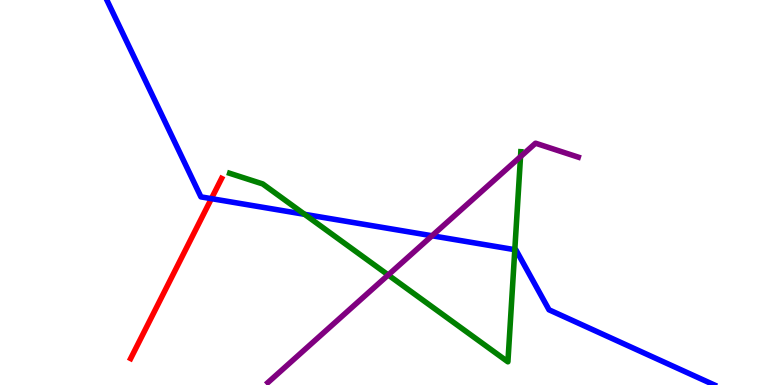[{'lines': ['blue', 'red'], 'intersections': [{'x': 2.73, 'y': 4.84}]}, {'lines': ['green', 'red'], 'intersections': []}, {'lines': ['purple', 'red'], 'intersections': []}, {'lines': ['blue', 'green'], 'intersections': [{'x': 3.93, 'y': 4.43}, {'x': 6.64, 'y': 3.51}]}, {'lines': ['blue', 'purple'], 'intersections': [{'x': 5.57, 'y': 3.88}]}, {'lines': ['green', 'purple'], 'intersections': [{'x': 5.01, 'y': 2.86}, {'x': 6.72, 'y': 5.93}]}]